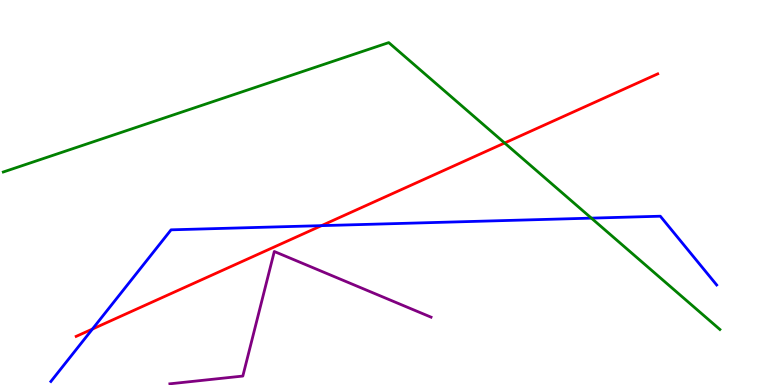[{'lines': ['blue', 'red'], 'intersections': [{'x': 1.19, 'y': 1.45}, {'x': 4.15, 'y': 4.14}]}, {'lines': ['green', 'red'], 'intersections': [{'x': 6.51, 'y': 6.29}]}, {'lines': ['purple', 'red'], 'intersections': []}, {'lines': ['blue', 'green'], 'intersections': [{'x': 7.63, 'y': 4.33}]}, {'lines': ['blue', 'purple'], 'intersections': []}, {'lines': ['green', 'purple'], 'intersections': []}]